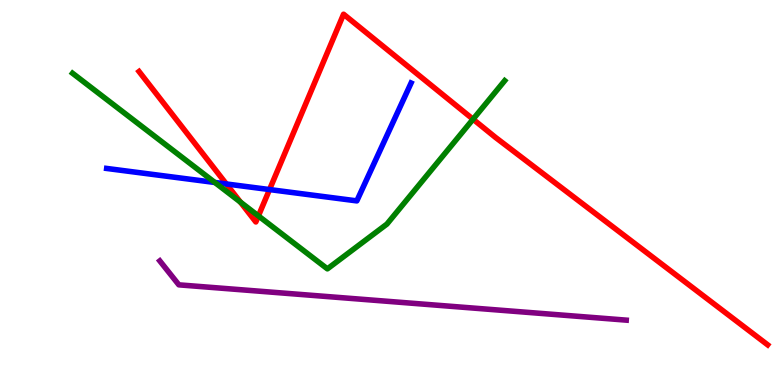[{'lines': ['blue', 'red'], 'intersections': [{'x': 2.92, 'y': 5.22}, {'x': 3.48, 'y': 5.08}]}, {'lines': ['green', 'red'], 'intersections': [{'x': 3.1, 'y': 4.75}, {'x': 3.33, 'y': 4.39}, {'x': 6.1, 'y': 6.9}]}, {'lines': ['purple', 'red'], 'intersections': []}, {'lines': ['blue', 'green'], 'intersections': [{'x': 2.77, 'y': 5.26}]}, {'lines': ['blue', 'purple'], 'intersections': []}, {'lines': ['green', 'purple'], 'intersections': []}]